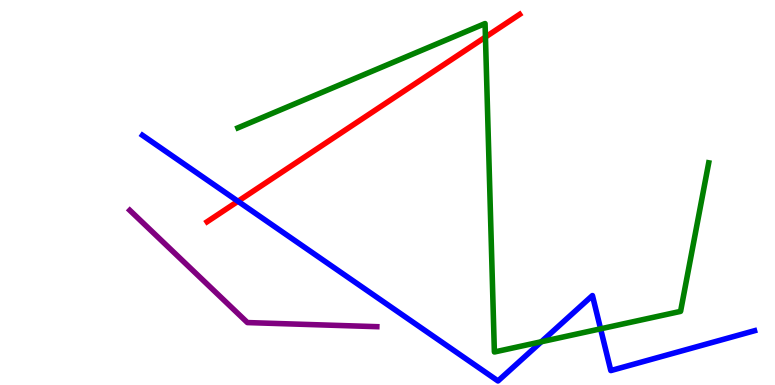[{'lines': ['blue', 'red'], 'intersections': [{'x': 3.07, 'y': 4.77}]}, {'lines': ['green', 'red'], 'intersections': [{'x': 6.26, 'y': 9.04}]}, {'lines': ['purple', 'red'], 'intersections': []}, {'lines': ['blue', 'green'], 'intersections': [{'x': 6.99, 'y': 1.12}, {'x': 7.75, 'y': 1.46}]}, {'lines': ['blue', 'purple'], 'intersections': []}, {'lines': ['green', 'purple'], 'intersections': []}]